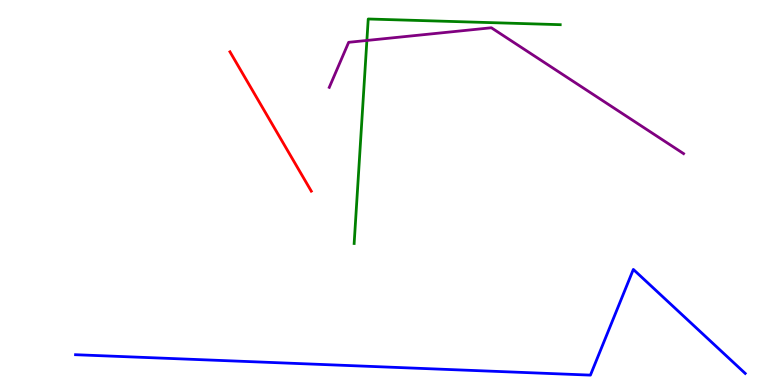[{'lines': ['blue', 'red'], 'intersections': []}, {'lines': ['green', 'red'], 'intersections': []}, {'lines': ['purple', 'red'], 'intersections': []}, {'lines': ['blue', 'green'], 'intersections': []}, {'lines': ['blue', 'purple'], 'intersections': []}, {'lines': ['green', 'purple'], 'intersections': [{'x': 4.73, 'y': 8.95}]}]